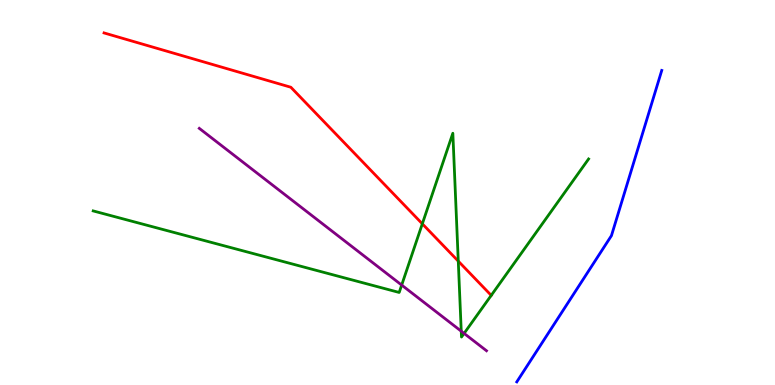[{'lines': ['blue', 'red'], 'intersections': []}, {'lines': ['green', 'red'], 'intersections': [{'x': 5.45, 'y': 4.19}, {'x': 5.91, 'y': 3.22}, {'x': 6.34, 'y': 2.33}]}, {'lines': ['purple', 'red'], 'intersections': []}, {'lines': ['blue', 'green'], 'intersections': []}, {'lines': ['blue', 'purple'], 'intersections': []}, {'lines': ['green', 'purple'], 'intersections': [{'x': 5.18, 'y': 2.6}, {'x': 5.95, 'y': 1.4}, {'x': 5.99, 'y': 1.34}]}]